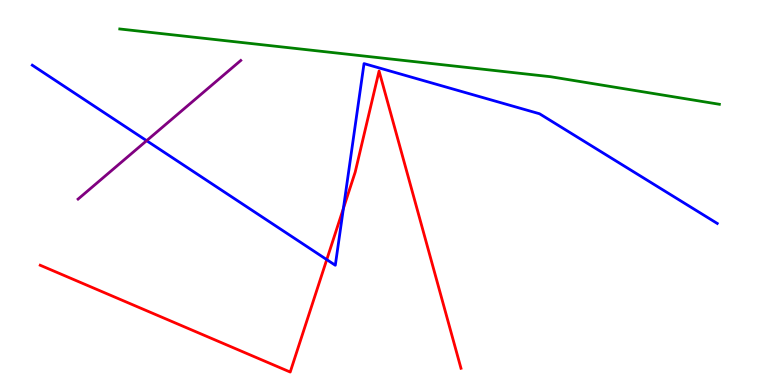[{'lines': ['blue', 'red'], 'intersections': [{'x': 4.22, 'y': 3.26}, {'x': 4.43, 'y': 4.59}]}, {'lines': ['green', 'red'], 'intersections': []}, {'lines': ['purple', 'red'], 'intersections': []}, {'lines': ['blue', 'green'], 'intersections': []}, {'lines': ['blue', 'purple'], 'intersections': [{'x': 1.89, 'y': 6.35}]}, {'lines': ['green', 'purple'], 'intersections': []}]